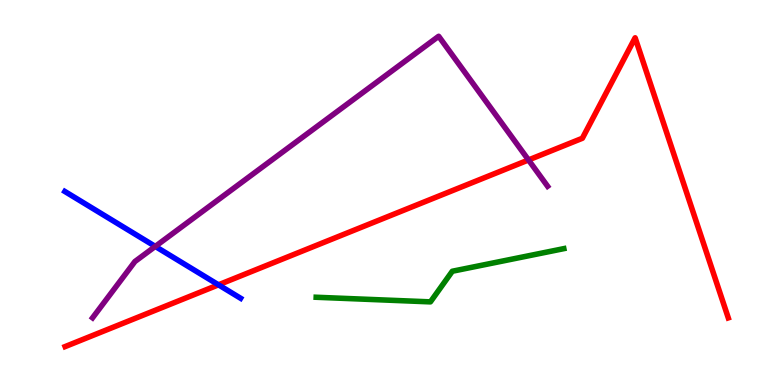[{'lines': ['blue', 'red'], 'intersections': [{'x': 2.82, 'y': 2.6}]}, {'lines': ['green', 'red'], 'intersections': []}, {'lines': ['purple', 'red'], 'intersections': [{'x': 6.82, 'y': 5.85}]}, {'lines': ['blue', 'green'], 'intersections': []}, {'lines': ['blue', 'purple'], 'intersections': [{'x': 2.0, 'y': 3.6}]}, {'lines': ['green', 'purple'], 'intersections': []}]